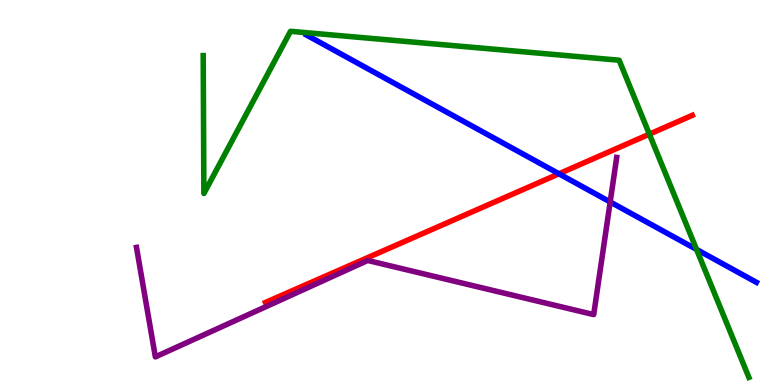[{'lines': ['blue', 'red'], 'intersections': [{'x': 7.21, 'y': 5.49}]}, {'lines': ['green', 'red'], 'intersections': [{'x': 8.38, 'y': 6.52}]}, {'lines': ['purple', 'red'], 'intersections': []}, {'lines': ['blue', 'green'], 'intersections': [{'x': 8.99, 'y': 3.52}]}, {'lines': ['blue', 'purple'], 'intersections': [{'x': 7.87, 'y': 4.75}]}, {'lines': ['green', 'purple'], 'intersections': []}]